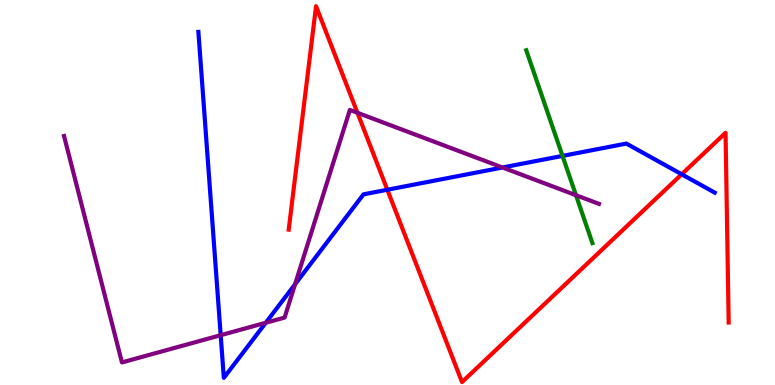[{'lines': ['blue', 'red'], 'intersections': [{'x': 5.0, 'y': 5.07}, {'x': 8.8, 'y': 5.47}]}, {'lines': ['green', 'red'], 'intersections': []}, {'lines': ['purple', 'red'], 'intersections': [{'x': 4.61, 'y': 7.07}]}, {'lines': ['blue', 'green'], 'intersections': [{'x': 7.26, 'y': 5.95}]}, {'lines': ['blue', 'purple'], 'intersections': [{'x': 2.85, 'y': 1.29}, {'x': 3.43, 'y': 1.62}, {'x': 3.81, 'y': 2.62}, {'x': 6.48, 'y': 5.65}]}, {'lines': ['green', 'purple'], 'intersections': [{'x': 7.43, 'y': 4.93}]}]